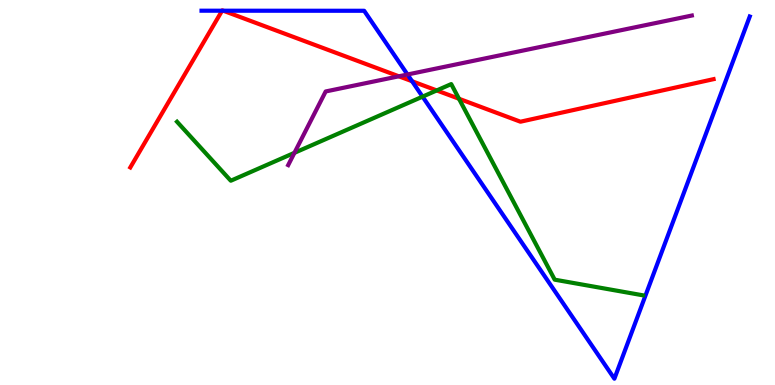[{'lines': ['blue', 'red'], 'intersections': [{'x': 2.87, 'y': 9.72}, {'x': 2.88, 'y': 9.72}, {'x': 5.32, 'y': 7.89}]}, {'lines': ['green', 'red'], 'intersections': [{'x': 5.64, 'y': 7.65}, {'x': 5.92, 'y': 7.43}]}, {'lines': ['purple', 'red'], 'intersections': [{'x': 5.15, 'y': 8.02}]}, {'lines': ['blue', 'green'], 'intersections': [{'x': 5.45, 'y': 7.49}]}, {'lines': ['blue', 'purple'], 'intersections': [{'x': 5.26, 'y': 8.07}]}, {'lines': ['green', 'purple'], 'intersections': [{'x': 3.8, 'y': 6.03}]}]